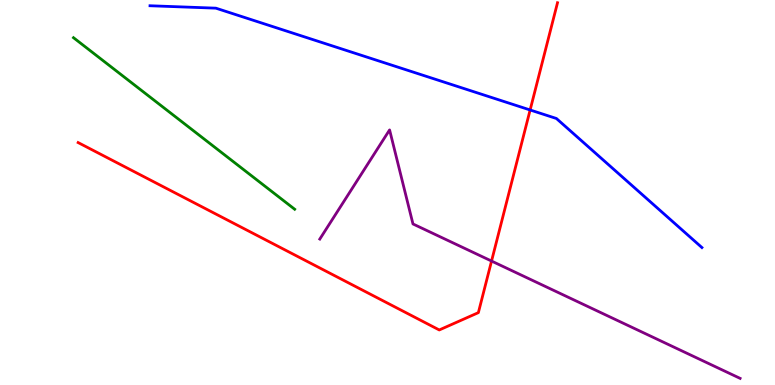[{'lines': ['blue', 'red'], 'intersections': [{'x': 6.84, 'y': 7.14}]}, {'lines': ['green', 'red'], 'intersections': []}, {'lines': ['purple', 'red'], 'intersections': [{'x': 6.34, 'y': 3.22}]}, {'lines': ['blue', 'green'], 'intersections': []}, {'lines': ['blue', 'purple'], 'intersections': []}, {'lines': ['green', 'purple'], 'intersections': []}]